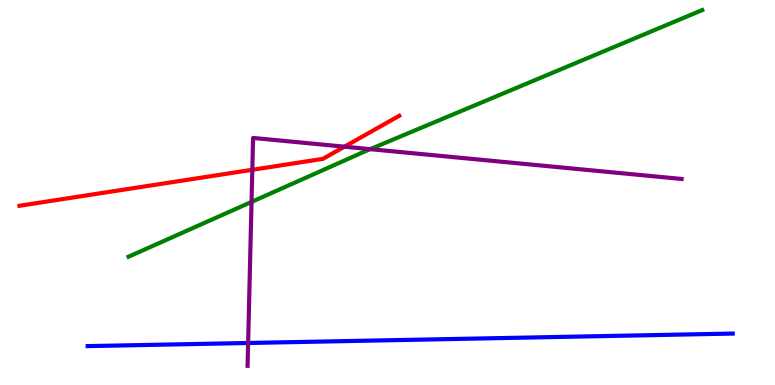[{'lines': ['blue', 'red'], 'intersections': []}, {'lines': ['green', 'red'], 'intersections': []}, {'lines': ['purple', 'red'], 'intersections': [{'x': 3.26, 'y': 5.59}, {'x': 4.44, 'y': 6.19}]}, {'lines': ['blue', 'green'], 'intersections': []}, {'lines': ['blue', 'purple'], 'intersections': [{'x': 3.2, 'y': 1.09}]}, {'lines': ['green', 'purple'], 'intersections': [{'x': 3.25, 'y': 4.76}, {'x': 4.78, 'y': 6.13}]}]